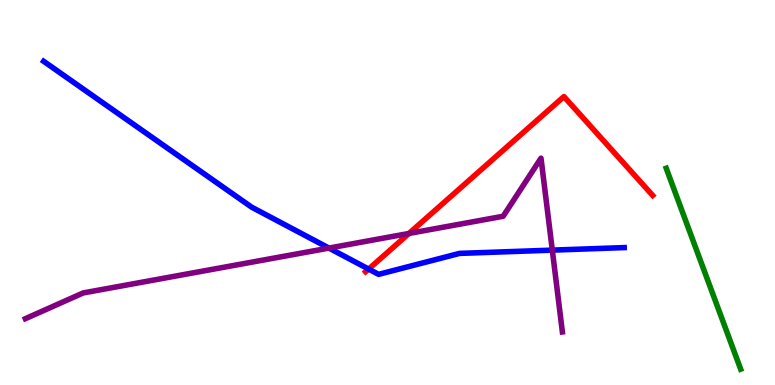[{'lines': ['blue', 'red'], 'intersections': [{'x': 4.76, 'y': 3.01}]}, {'lines': ['green', 'red'], 'intersections': []}, {'lines': ['purple', 'red'], 'intersections': [{'x': 5.28, 'y': 3.94}]}, {'lines': ['blue', 'green'], 'intersections': []}, {'lines': ['blue', 'purple'], 'intersections': [{'x': 4.24, 'y': 3.56}, {'x': 7.13, 'y': 3.5}]}, {'lines': ['green', 'purple'], 'intersections': []}]